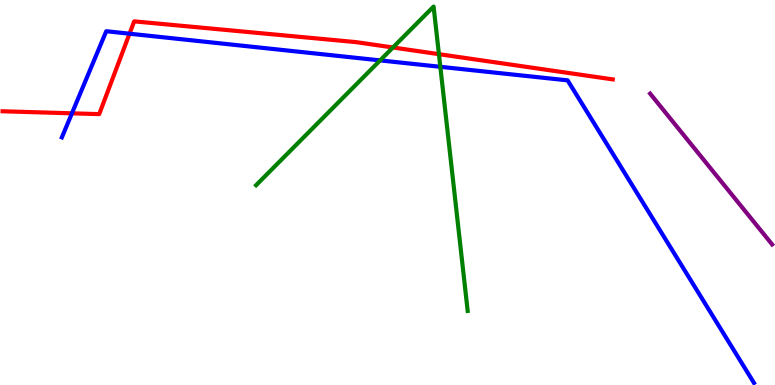[{'lines': ['blue', 'red'], 'intersections': [{'x': 0.928, 'y': 7.06}, {'x': 1.67, 'y': 9.12}]}, {'lines': ['green', 'red'], 'intersections': [{'x': 5.07, 'y': 8.77}, {'x': 5.66, 'y': 8.59}]}, {'lines': ['purple', 'red'], 'intersections': []}, {'lines': ['blue', 'green'], 'intersections': [{'x': 4.9, 'y': 8.43}, {'x': 5.68, 'y': 8.26}]}, {'lines': ['blue', 'purple'], 'intersections': []}, {'lines': ['green', 'purple'], 'intersections': []}]